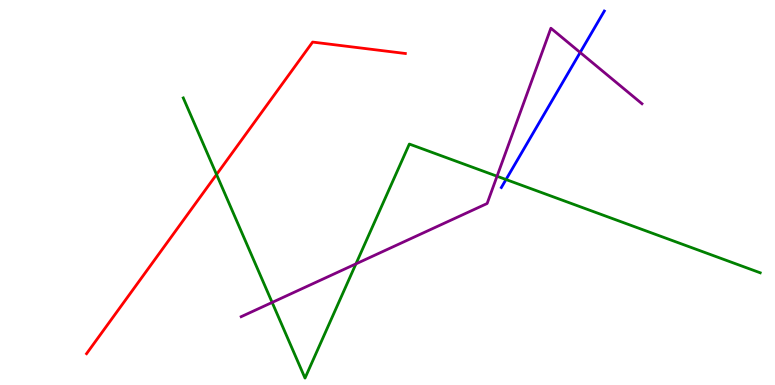[{'lines': ['blue', 'red'], 'intersections': []}, {'lines': ['green', 'red'], 'intersections': [{'x': 2.79, 'y': 5.47}]}, {'lines': ['purple', 'red'], 'intersections': []}, {'lines': ['blue', 'green'], 'intersections': [{'x': 6.53, 'y': 5.34}]}, {'lines': ['blue', 'purple'], 'intersections': [{'x': 7.49, 'y': 8.64}]}, {'lines': ['green', 'purple'], 'intersections': [{'x': 3.51, 'y': 2.14}, {'x': 4.59, 'y': 3.15}, {'x': 6.41, 'y': 5.42}]}]